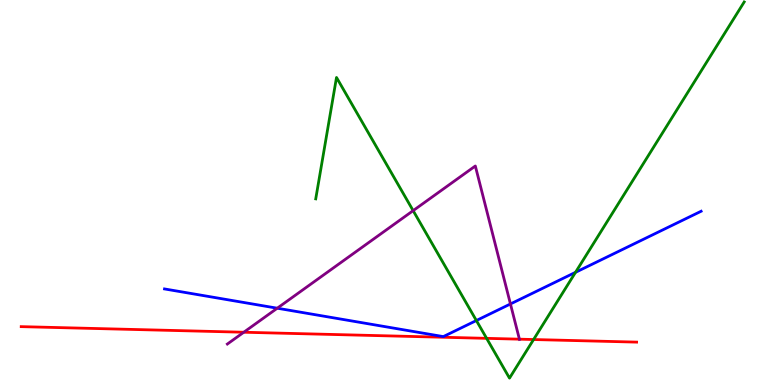[{'lines': ['blue', 'red'], 'intersections': []}, {'lines': ['green', 'red'], 'intersections': [{'x': 6.28, 'y': 1.21}, {'x': 6.89, 'y': 1.18}]}, {'lines': ['purple', 'red'], 'intersections': [{'x': 3.15, 'y': 1.37}, {'x': 6.7, 'y': 1.19}]}, {'lines': ['blue', 'green'], 'intersections': [{'x': 6.15, 'y': 1.67}, {'x': 7.43, 'y': 2.93}]}, {'lines': ['blue', 'purple'], 'intersections': [{'x': 3.58, 'y': 1.99}, {'x': 6.59, 'y': 2.1}]}, {'lines': ['green', 'purple'], 'intersections': [{'x': 5.33, 'y': 4.53}]}]